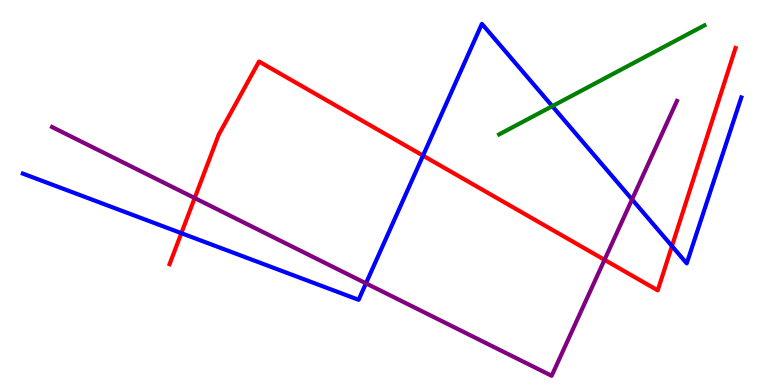[{'lines': ['blue', 'red'], 'intersections': [{'x': 2.34, 'y': 3.94}, {'x': 5.46, 'y': 5.96}, {'x': 8.67, 'y': 3.61}]}, {'lines': ['green', 'red'], 'intersections': []}, {'lines': ['purple', 'red'], 'intersections': [{'x': 2.51, 'y': 4.86}, {'x': 7.8, 'y': 3.25}]}, {'lines': ['blue', 'green'], 'intersections': [{'x': 7.13, 'y': 7.24}]}, {'lines': ['blue', 'purple'], 'intersections': [{'x': 4.72, 'y': 2.64}, {'x': 8.16, 'y': 4.82}]}, {'lines': ['green', 'purple'], 'intersections': []}]